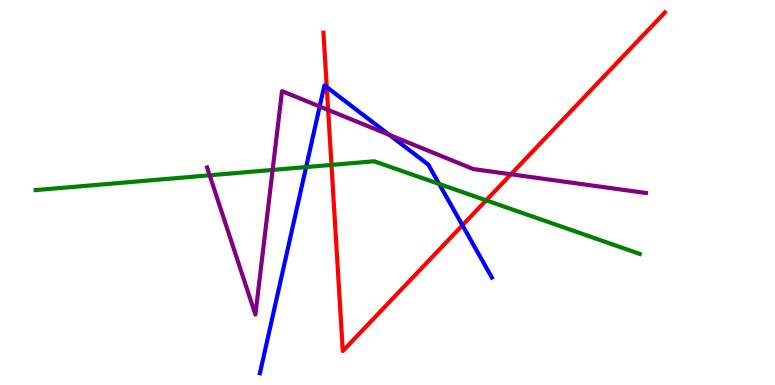[{'lines': ['blue', 'red'], 'intersections': [{'x': 4.22, 'y': 7.74}, {'x': 5.97, 'y': 4.15}]}, {'lines': ['green', 'red'], 'intersections': [{'x': 4.28, 'y': 5.72}, {'x': 6.27, 'y': 4.8}]}, {'lines': ['purple', 'red'], 'intersections': [{'x': 4.23, 'y': 7.14}, {'x': 6.59, 'y': 5.47}]}, {'lines': ['blue', 'green'], 'intersections': [{'x': 3.95, 'y': 5.66}, {'x': 5.67, 'y': 5.22}]}, {'lines': ['blue', 'purple'], 'intersections': [{'x': 4.13, 'y': 7.23}, {'x': 5.02, 'y': 6.5}]}, {'lines': ['green', 'purple'], 'intersections': [{'x': 2.71, 'y': 5.45}, {'x': 3.52, 'y': 5.59}]}]